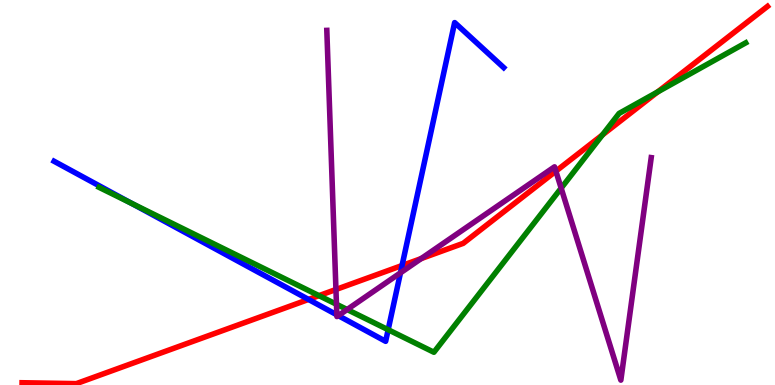[{'lines': ['blue', 'red'], 'intersections': [{'x': 3.98, 'y': 2.22}, {'x': 5.19, 'y': 3.1}]}, {'lines': ['green', 'red'], 'intersections': [{'x': 4.12, 'y': 2.32}, {'x': 7.77, 'y': 6.49}, {'x': 8.49, 'y': 7.61}]}, {'lines': ['purple', 'red'], 'intersections': [{'x': 4.33, 'y': 2.48}, {'x': 5.43, 'y': 3.28}, {'x': 7.17, 'y': 5.55}]}, {'lines': ['blue', 'green'], 'intersections': [{'x': 1.7, 'y': 4.72}, {'x': 5.01, 'y': 1.44}]}, {'lines': ['blue', 'purple'], 'intersections': [{'x': 4.35, 'y': 1.82}, {'x': 4.37, 'y': 1.8}, {'x': 5.17, 'y': 2.91}]}, {'lines': ['green', 'purple'], 'intersections': [{'x': 4.34, 'y': 2.1}, {'x': 4.48, 'y': 1.96}, {'x': 7.24, 'y': 5.11}]}]